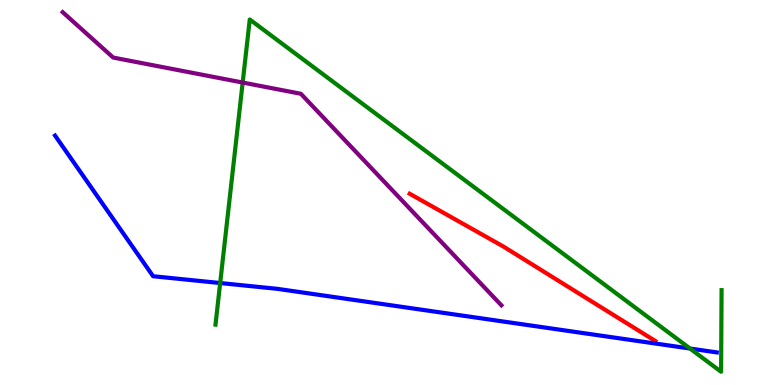[{'lines': ['blue', 'red'], 'intersections': []}, {'lines': ['green', 'red'], 'intersections': []}, {'lines': ['purple', 'red'], 'intersections': []}, {'lines': ['blue', 'green'], 'intersections': [{'x': 2.84, 'y': 2.65}, {'x': 8.9, 'y': 0.947}]}, {'lines': ['blue', 'purple'], 'intersections': []}, {'lines': ['green', 'purple'], 'intersections': [{'x': 3.13, 'y': 7.86}]}]